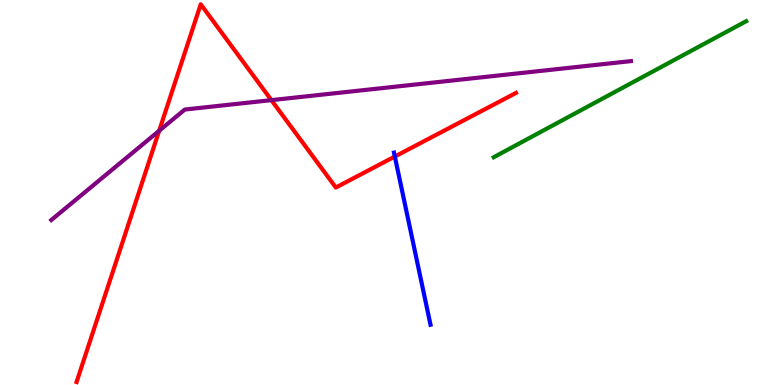[{'lines': ['blue', 'red'], 'intersections': [{'x': 5.09, 'y': 5.93}]}, {'lines': ['green', 'red'], 'intersections': []}, {'lines': ['purple', 'red'], 'intersections': [{'x': 2.05, 'y': 6.6}, {'x': 3.5, 'y': 7.4}]}, {'lines': ['blue', 'green'], 'intersections': []}, {'lines': ['blue', 'purple'], 'intersections': []}, {'lines': ['green', 'purple'], 'intersections': []}]